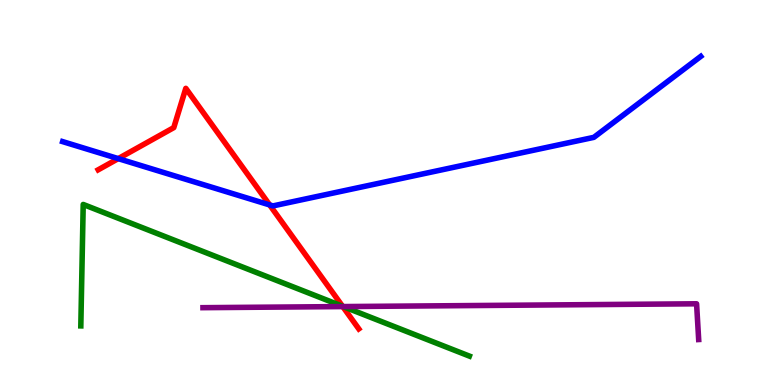[{'lines': ['blue', 'red'], 'intersections': [{'x': 1.53, 'y': 5.88}, {'x': 3.48, 'y': 4.68}]}, {'lines': ['green', 'red'], 'intersections': [{'x': 4.42, 'y': 2.04}]}, {'lines': ['purple', 'red'], 'intersections': [{'x': 4.42, 'y': 2.04}]}, {'lines': ['blue', 'green'], 'intersections': []}, {'lines': ['blue', 'purple'], 'intersections': []}, {'lines': ['green', 'purple'], 'intersections': [{'x': 4.43, 'y': 2.04}]}]